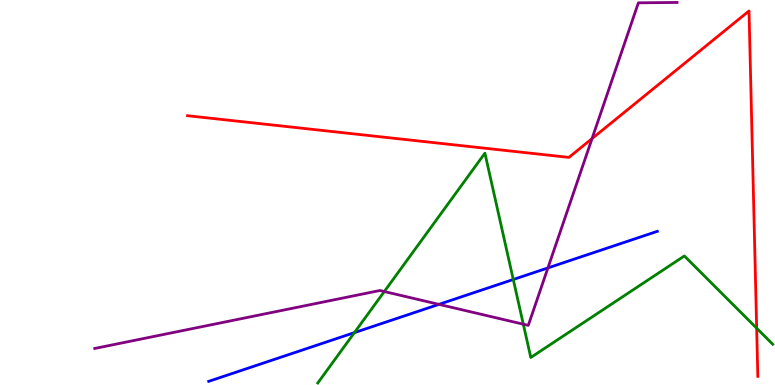[{'lines': ['blue', 'red'], 'intersections': []}, {'lines': ['green', 'red'], 'intersections': [{'x': 9.76, 'y': 1.48}]}, {'lines': ['purple', 'red'], 'intersections': [{'x': 7.64, 'y': 6.4}]}, {'lines': ['blue', 'green'], 'intersections': [{'x': 4.57, 'y': 1.36}, {'x': 6.62, 'y': 2.74}]}, {'lines': ['blue', 'purple'], 'intersections': [{'x': 5.66, 'y': 2.09}, {'x': 7.07, 'y': 3.04}]}, {'lines': ['green', 'purple'], 'intersections': [{'x': 4.96, 'y': 2.43}, {'x': 6.75, 'y': 1.58}]}]